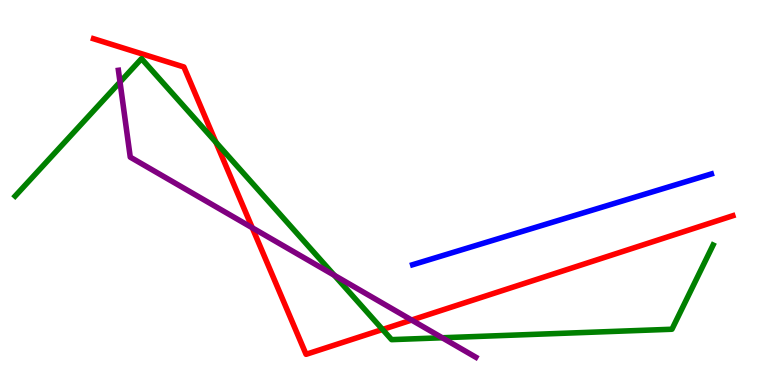[{'lines': ['blue', 'red'], 'intersections': []}, {'lines': ['green', 'red'], 'intersections': [{'x': 2.79, 'y': 6.31}, {'x': 4.94, 'y': 1.44}]}, {'lines': ['purple', 'red'], 'intersections': [{'x': 3.26, 'y': 4.08}, {'x': 5.31, 'y': 1.69}]}, {'lines': ['blue', 'green'], 'intersections': []}, {'lines': ['blue', 'purple'], 'intersections': []}, {'lines': ['green', 'purple'], 'intersections': [{'x': 1.55, 'y': 7.87}, {'x': 4.31, 'y': 2.85}, {'x': 5.71, 'y': 1.23}]}]